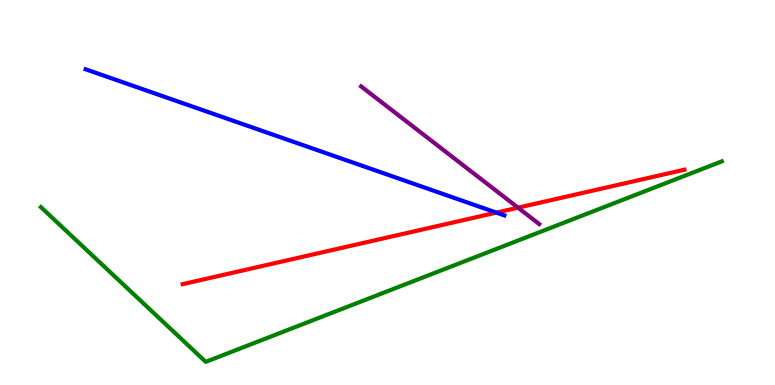[{'lines': ['blue', 'red'], 'intersections': [{'x': 6.4, 'y': 4.48}]}, {'lines': ['green', 'red'], 'intersections': []}, {'lines': ['purple', 'red'], 'intersections': [{'x': 6.68, 'y': 4.61}]}, {'lines': ['blue', 'green'], 'intersections': []}, {'lines': ['blue', 'purple'], 'intersections': []}, {'lines': ['green', 'purple'], 'intersections': []}]